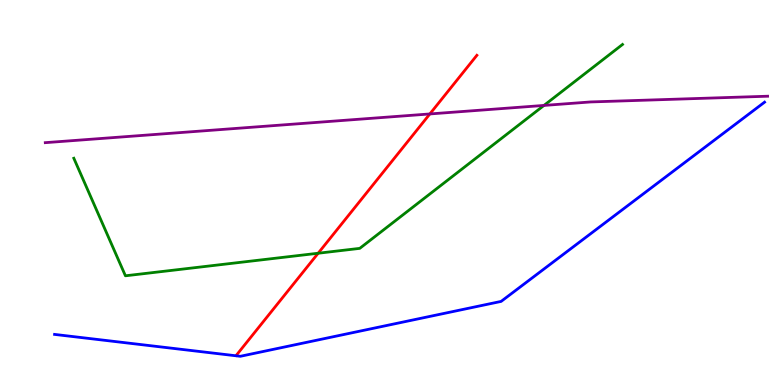[{'lines': ['blue', 'red'], 'intersections': []}, {'lines': ['green', 'red'], 'intersections': [{'x': 4.11, 'y': 3.42}]}, {'lines': ['purple', 'red'], 'intersections': [{'x': 5.55, 'y': 7.04}]}, {'lines': ['blue', 'green'], 'intersections': []}, {'lines': ['blue', 'purple'], 'intersections': []}, {'lines': ['green', 'purple'], 'intersections': [{'x': 7.02, 'y': 7.26}]}]